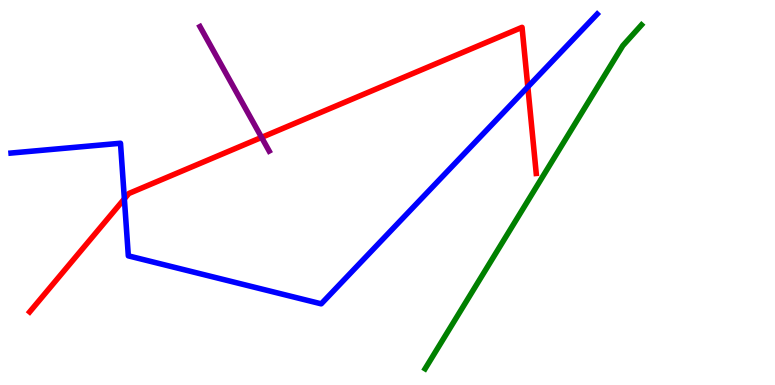[{'lines': ['blue', 'red'], 'intersections': [{'x': 1.6, 'y': 4.84}, {'x': 6.81, 'y': 7.74}]}, {'lines': ['green', 'red'], 'intersections': []}, {'lines': ['purple', 'red'], 'intersections': [{'x': 3.38, 'y': 6.43}]}, {'lines': ['blue', 'green'], 'intersections': []}, {'lines': ['blue', 'purple'], 'intersections': []}, {'lines': ['green', 'purple'], 'intersections': []}]